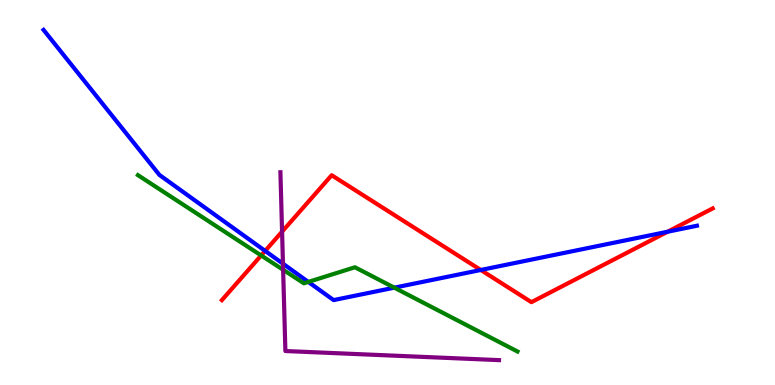[{'lines': ['blue', 'red'], 'intersections': [{'x': 3.42, 'y': 3.48}, {'x': 6.2, 'y': 2.99}, {'x': 8.61, 'y': 3.98}]}, {'lines': ['green', 'red'], 'intersections': [{'x': 3.37, 'y': 3.36}]}, {'lines': ['purple', 'red'], 'intersections': [{'x': 3.64, 'y': 3.98}]}, {'lines': ['blue', 'green'], 'intersections': [{'x': 3.98, 'y': 2.68}, {'x': 5.09, 'y': 2.53}]}, {'lines': ['blue', 'purple'], 'intersections': [{'x': 3.65, 'y': 3.15}]}, {'lines': ['green', 'purple'], 'intersections': [{'x': 3.65, 'y': 2.99}]}]